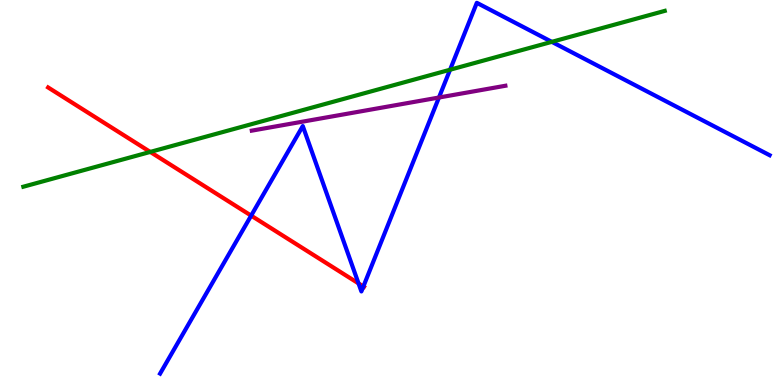[{'lines': ['blue', 'red'], 'intersections': [{'x': 3.24, 'y': 4.4}, {'x': 4.63, 'y': 2.64}, {'x': 4.69, 'y': 2.56}]}, {'lines': ['green', 'red'], 'intersections': [{'x': 1.94, 'y': 6.05}]}, {'lines': ['purple', 'red'], 'intersections': []}, {'lines': ['blue', 'green'], 'intersections': [{'x': 5.81, 'y': 8.19}, {'x': 7.12, 'y': 8.91}]}, {'lines': ['blue', 'purple'], 'intersections': [{'x': 5.66, 'y': 7.47}]}, {'lines': ['green', 'purple'], 'intersections': []}]